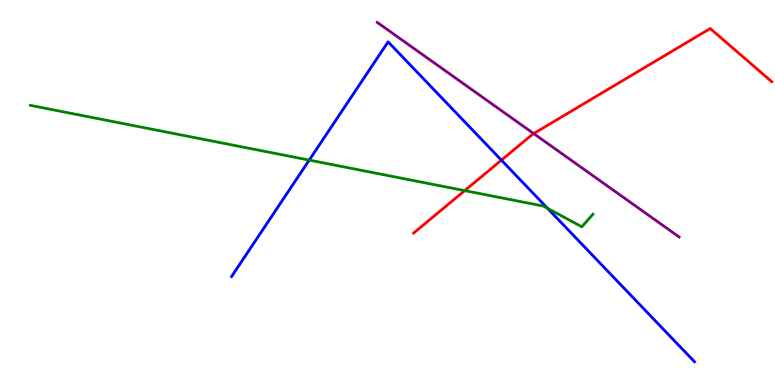[{'lines': ['blue', 'red'], 'intersections': [{'x': 6.47, 'y': 5.84}]}, {'lines': ['green', 'red'], 'intersections': [{'x': 6.0, 'y': 5.05}]}, {'lines': ['purple', 'red'], 'intersections': [{'x': 6.89, 'y': 6.53}]}, {'lines': ['blue', 'green'], 'intersections': [{'x': 3.99, 'y': 5.84}, {'x': 7.06, 'y': 4.59}]}, {'lines': ['blue', 'purple'], 'intersections': []}, {'lines': ['green', 'purple'], 'intersections': []}]